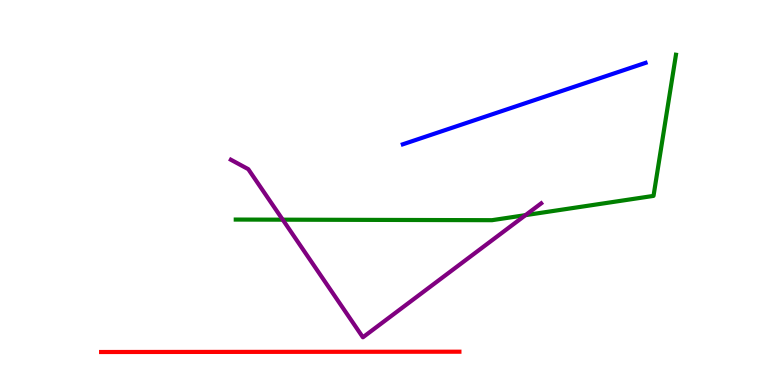[{'lines': ['blue', 'red'], 'intersections': []}, {'lines': ['green', 'red'], 'intersections': []}, {'lines': ['purple', 'red'], 'intersections': []}, {'lines': ['blue', 'green'], 'intersections': []}, {'lines': ['blue', 'purple'], 'intersections': []}, {'lines': ['green', 'purple'], 'intersections': [{'x': 3.65, 'y': 4.29}, {'x': 6.78, 'y': 4.41}]}]